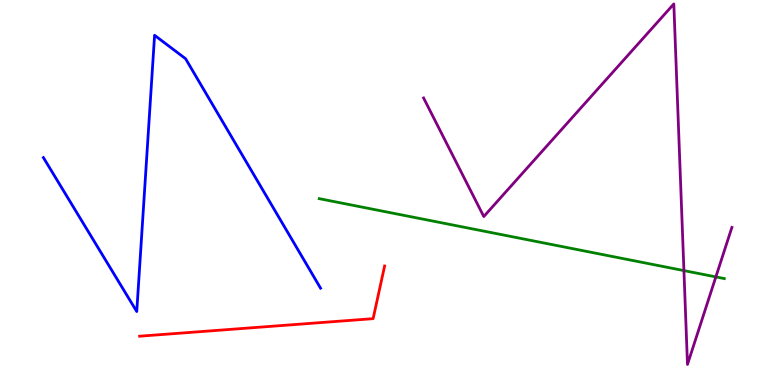[{'lines': ['blue', 'red'], 'intersections': []}, {'lines': ['green', 'red'], 'intersections': []}, {'lines': ['purple', 'red'], 'intersections': []}, {'lines': ['blue', 'green'], 'intersections': []}, {'lines': ['blue', 'purple'], 'intersections': []}, {'lines': ['green', 'purple'], 'intersections': [{'x': 8.82, 'y': 2.97}, {'x': 9.24, 'y': 2.81}]}]